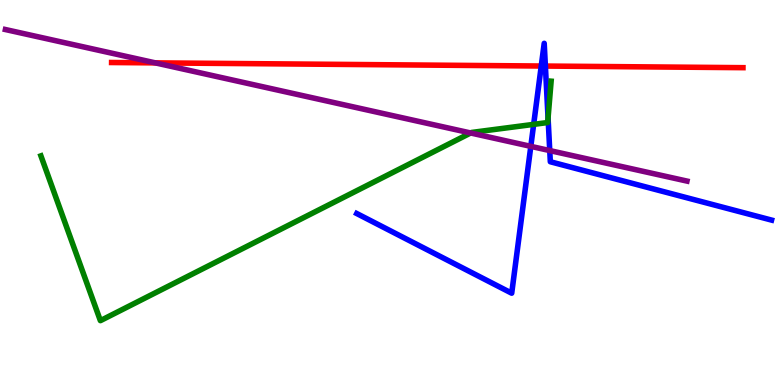[{'lines': ['blue', 'red'], 'intersections': [{'x': 6.98, 'y': 8.29}, {'x': 7.04, 'y': 8.28}]}, {'lines': ['green', 'red'], 'intersections': []}, {'lines': ['purple', 'red'], 'intersections': [{'x': 2.0, 'y': 8.37}]}, {'lines': ['blue', 'green'], 'intersections': [{'x': 6.89, 'y': 6.77}, {'x': 7.07, 'y': 6.94}]}, {'lines': ['blue', 'purple'], 'intersections': [{'x': 6.85, 'y': 6.2}, {'x': 7.09, 'y': 6.09}]}, {'lines': ['green', 'purple'], 'intersections': [{'x': 6.07, 'y': 6.55}]}]